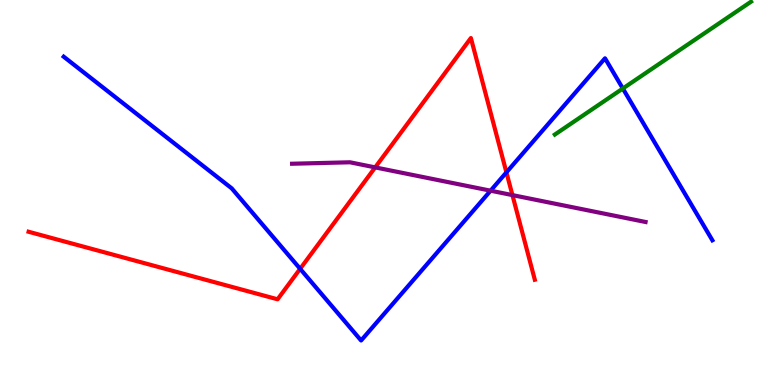[{'lines': ['blue', 'red'], 'intersections': [{'x': 3.87, 'y': 3.02}, {'x': 6.53, 'y': 5.52}]}, {'lines': ['green', 'red'], 'intersections': []}, {'lines': ['purple', 'red'], 'intersections': [{'x': 4.84, 'y': 5.65}, {'x': 6.61, 'y': 4.93}]}, {'lines': ['blue', 'green'], 'intersections': [{'x': 8.04, 'y': 7.7}]}, {'lines': ['blue', 'purple'], 'intersections': [{'x': 6.33, 'y': 5.05}]}, {'lines': ['green', 'purple'], 'intersections': []}]